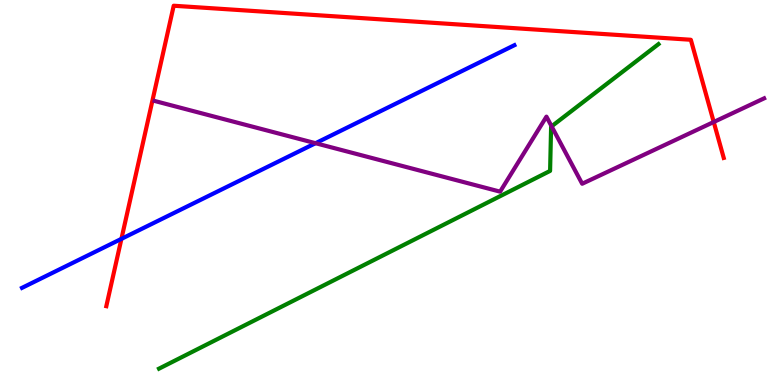[{'lines': ['blue', 'red'], 'intersections': [{'x': 1.57, 'y': 3.8}]}, {'lines': ['green', 'red'], 'intersections': []}, {'lines': ['purple', 'red'], 'intersections': [{'x': 9.21, 'y': 6.83}]}, {'lines': ['blue', 'green'], 'intersections': []}, {'lines': ['blue', 'purple'], 'intersections': [{'x': 4.07, 'y': 6.28}]}, {'lines': ['green', 'purple'], 'intersections': [{'x': 7.12, 'y': 6.72}]}]